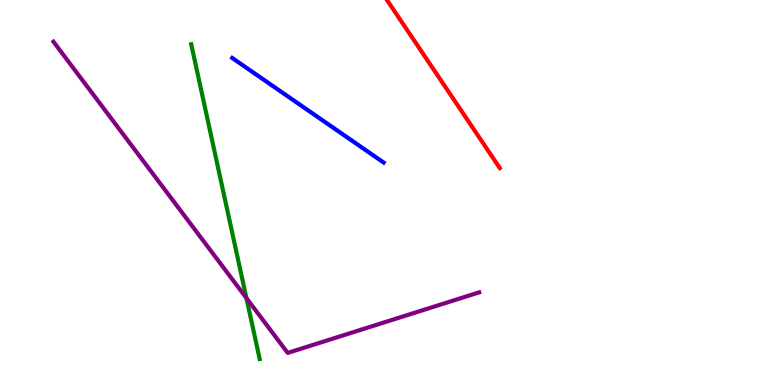[{'lines': ['blue', 'red'], 'intersections': []}, {'lines': ['green', 'red'], 'intersections': []}, {'lines': ['purple', 'red'], 'intersections': []}, {'lines': ['blue', 'green'], 'intersections': []}, {'lines': ['blue', 'purple'], 'intersections': []}, {'lines': ['green', 'purple'], 'intersections': [{'x': 3.18, 'y': 2.26}]}]